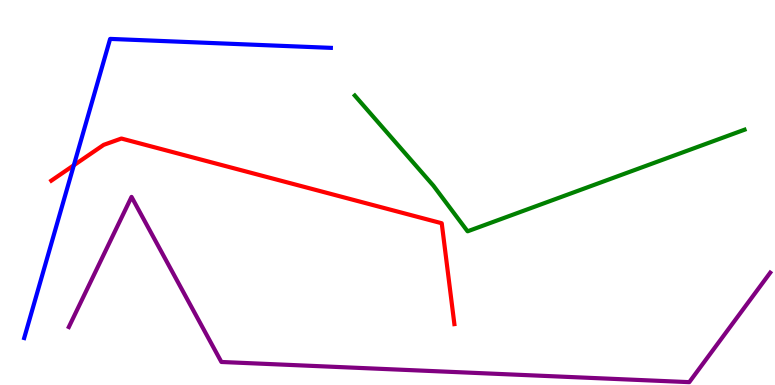[{'lines': ['blue', 'red'], 'intersections': [{'x': 0.953, 'y': 5.71}]}, {'lines': ['green', 'red'], 'intersections': []}, {'lines': ['purple', 'red'], 'intersections': []}, {'lines': ['blue', 'green'], 'intersections': []}, {'lines': ['blue', 'purple'], 'intersections': []}, {'lines': ['green', 'purple'], 'intersections': []}]